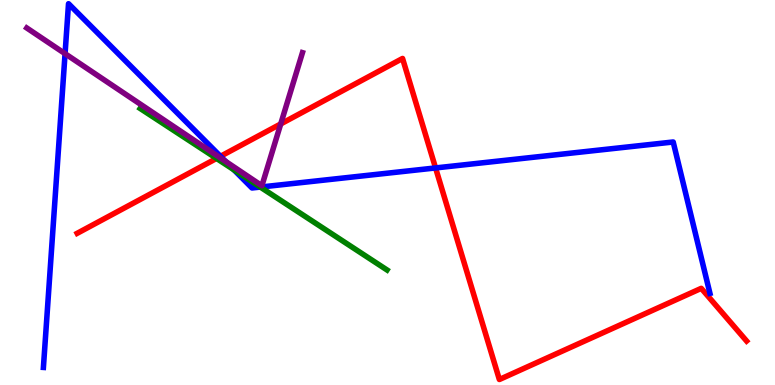[{'lines': ['blue', 'red'], 'intersections': [{'x': 2.84, 'y': 5.94}, {'x': 5.62, 'y': 5.64}]}, {'lines': ['green', 'red'], 'intersections': [{'x': 2.79, 'y': 5.88}]}, {'lines': ['purple', 'red'], 'intersections': [{'x': 2.83, 'y': 5.92}, {'x': 3.62, 'y': 6.78}]}, {'lines': ['blue', 'green'], 'intersections': [{'x': 3.02, 'y': 5.59}, {'x': 3.36, 'y': 5.14}]}, {'lines': ['blue', 'purple'], 'intersections': [{'x': 0.84, 'y': 8.61}, {'x': 2.91, 'y': 5.81}]}, {'lines': ['green', 'purple'], 'intersections': []}]